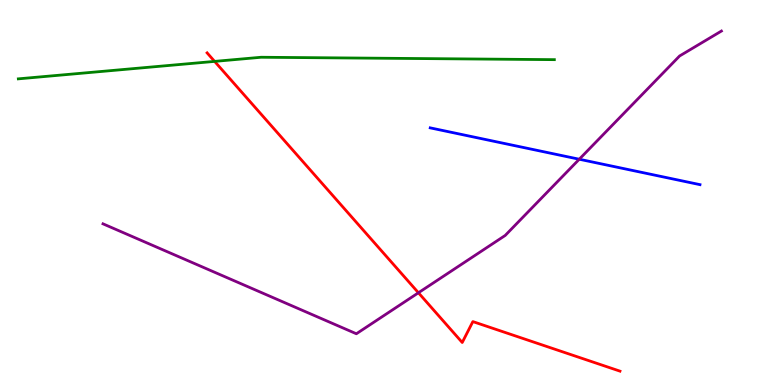[{'lines': ['blue', 'red'], 'intersections': []}, {'lines': ['green', 'red'], 'intersections': [{'x': 2.77, 'y': 8.41}]}, {'lines': ['purple', 'red'], 'intersections': [{'x': 5.4, 'y': 2.4}]}, {'lines': ['blue', 'green'], 'intersections': []}, {'lines': ['blue', 'purple'], 'intersections': [{'x': 7.47, 'y': 5.86}]}, {'lines': ['green', 'purple'], 'intersections': []}]